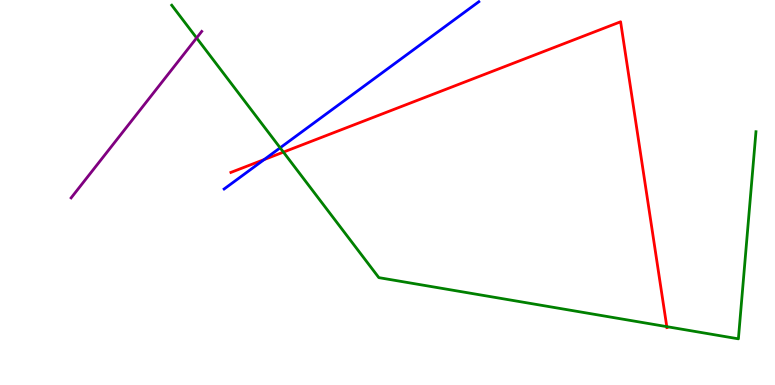[{'lines': ['blue', 'red'], 'intersections': [{'x': 3.41, 'y': 5.86}]}, {'lines': ['green', 'red'], 'intersections': [{'x': 3.66, 'y': 6.05}, {'x': 8.6, 'y': 1.52}]}, {'lines': ['purple', 'red'], 'intersections': []}, {'lines': ['blue', 'green'], 'intersections': [{'x': 3.61, 'y': 6.16}]}, {'lines': ['blue', 'purple'], 'intersections': []}, {'lines': ['green', 'purple'], 'intersections': [{'x': 2.54, 'y': 9.01}]}]